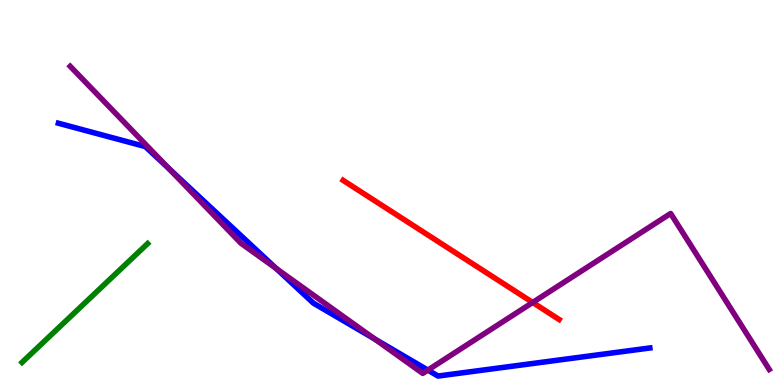[{'lines': ['blue', 'red'], 'intersections': []}, {'lines': ['green', 'red'], 'intersections': []}, {'lines': ['purple', 'red'], 'intersections': [{'x': 6.87, 'y': 2.14}]}, {'lines': ['blue', 'green'], 'intersections': []}, {'lines': ['blue', 'purple'], 'intersections': [{'x': 2.18, 'y': 5.63}, {'x': 3.56, 'y': 3.03}, {'x': 4.84, 'y': 1.19}, {'x': 5.52, 'y': 0.387}]}, {'lines': ['green', 'purple'], 'intersections': []}]